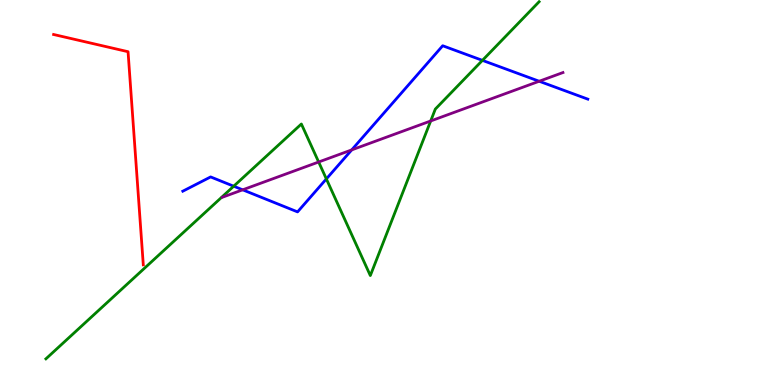[{'lines': ['blue', 'red'], 'intersections': []}, {'lines': ['green', 'red'], 'intersections': []}, {'lines': ['purple', 'red'], 'intersections': []}, {'lines': ['blue', 'green'], 'intersections': [{'x': 3.02, 'y': 5.16}, {'x': 4.21, 'y': 5.35}, {'x': 6.22, 'y': 8.43}]}, {'lines': ['blue', 'purple'], 'intersections': [{'x': 3.13, 'y': 5.07}, {'x': 4.54, 'y': 6.11}, {'x': 6.96, 'y': 7.89}]}, {'lines': ['green', 'purple'], 'intersections': [{'x': 4.11, 'y': 5.79}, {'x': 5.56, 'y': 6.86}]}]